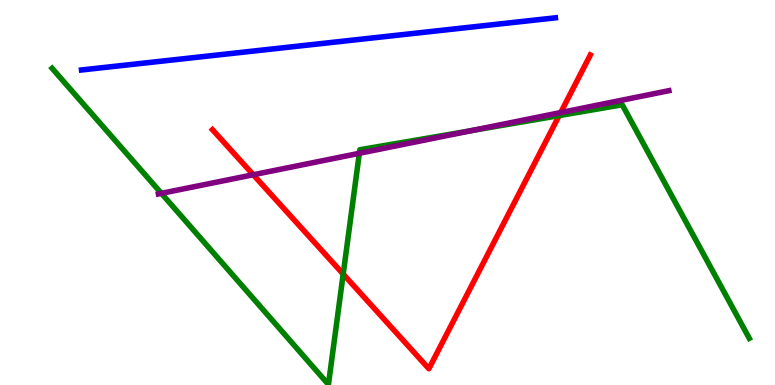[{'lines': ['blue', 'red'], 'intersections': []}, {'lines': ['green', 'red'], 'intersections': [{'x': 4.43, 'y': 2.88}, {'x': 7.21, 'y': 7.0}]}, {'lines': ['purple', 'red'], 'intersections': [{'x': 3.27, 'y': 5.46}, {'x': 7.23, 'y': 7.08}]}, {'lines': ['blue', 'green'], 'intersections': []}, {'lines': ['blue', 'purple'], 'intersections': []}, {'lines': ['green', 'purple'], 'intersections': [{'x': 2.08, 'y': 4.98}, {'x': 4.64, 'y': 6.02}, {'x': 6.08, 'y': 6.61}]}]